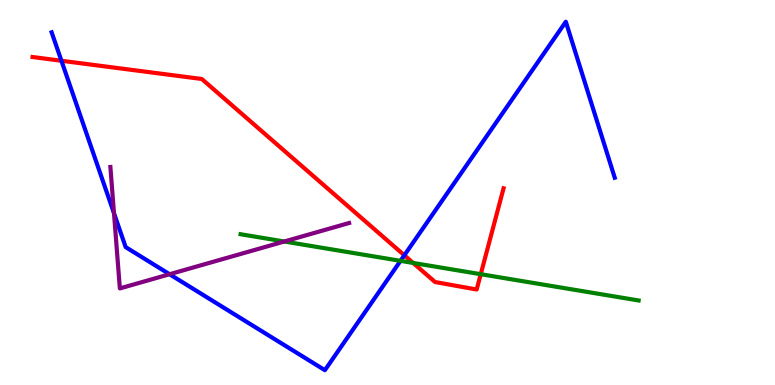[{'lines': ['blue', 'red'], 'intersections': [{'x': 0.793, 'y': 8.42}, {'x': 5.22, 'y': 3.37}]}, {'lines': ['green', 'red'], 'intersections': [{'x': 5.33, 'y': 3.17}, {'x': 6.2, 'y': 2.88}]}, {'lines': ['purple', 'red'], 'intersections': []}, {'lines': ['blue', 'green'], 'intersections': [{'x': 5.17, 'y': 3.22}]}, {'lines': ['blue', 'purple'], 'intersections': [{'x': 1.47, 'y': 4.46}, {'x': 2.19, 'y': 2.88}]}, {'lines': ['green', 'purple'], 'intersections': [{'x': 3.67, 'y': 3.73}]}]